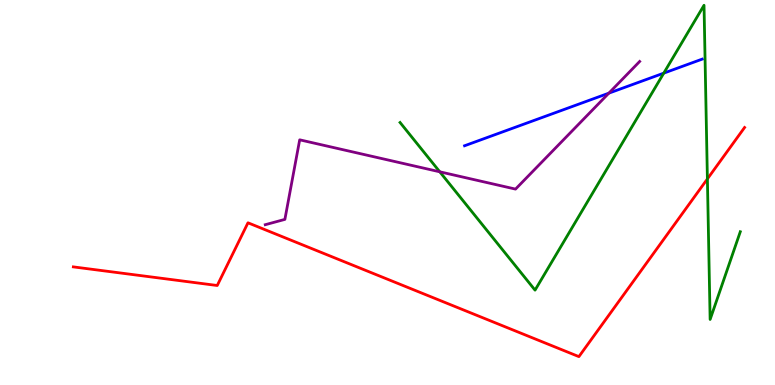[{'lines': ['blue', 'red'], 'intersections': []}, {'lines': ['green', 'red'], 'intersections': [{'x': 9.13, 'y': 5.35}]}, {'lines': ['purple', 'red'], 'intersections': []}, {'lines': ['blue', 'green'], 'intersections': [{'x': 8.56, 'y': 8.1}]}, {'lines': ['blue', 'purple'], 'intersections': [{'x': 7.86, 'y': 7.58}]}, {'lines': ['green', 'purple'], 'intersections': [{'x': 5.67, 'y': 5.54}]}]